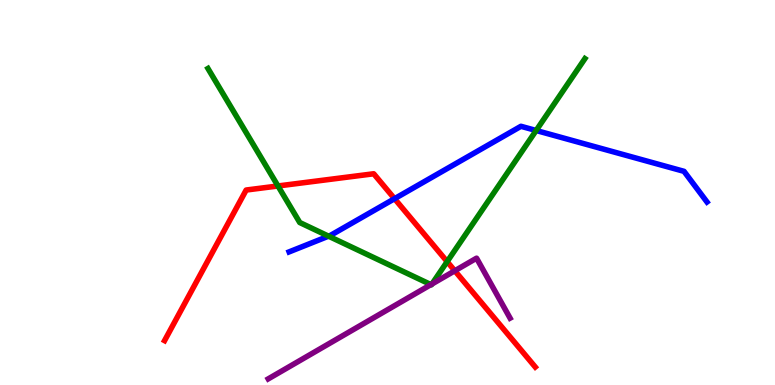[{'lines': ['blue', 'red'], 'intersections': [{'x': 5.09, 'y': 4.84}]}, {'lines': ['green', 'red'], 'intersections': [{'x': 3.59, 'y': 5.17}, {'x': 5.77, 'y': 3.2}]}, {'lines': ['purple', 'red'], 'intersections': [{'x': 5.87, 'y': 2.97}]}, {'lines': ['blue', 'green'], 'intersections': [{'x': 4.24, 'y': 3.87}, {'x': 6.92, 'y': 6.61}]}, {'lines': ['blue', 'purple'], 'intersections': []}, {'lines': ['green', 'purple'], 'intersections': [{'x': 5.56, 'y': 2.61}, {'x': 5.57, 'y': 2.62}]}]